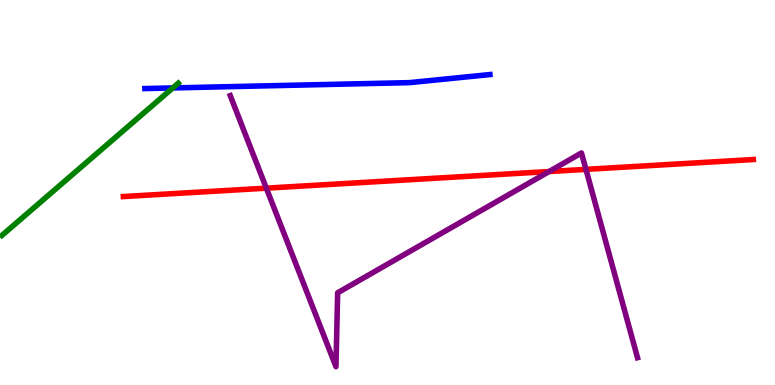[{'lines': ['blue', 'red'], 'intersections': []}, {'lines': ['green', 'red'], 'intersections': []}, {'lines': ['purple', 'red'], 'intersections': [{'x': 3.44, 'y': 5.11}, {'x': 7.08, 'y': 5.54}, {'x': 7.56, 'y': 5.6}]}, {'lines': ['blue', 'green'], 'intersections': [{'x': 2.23, 'y': 7.72}]}, {'lines': ['blue', 'purple'], 'intersections': []}, {'lines': ['green', 'purple'], 'intersections': []}]